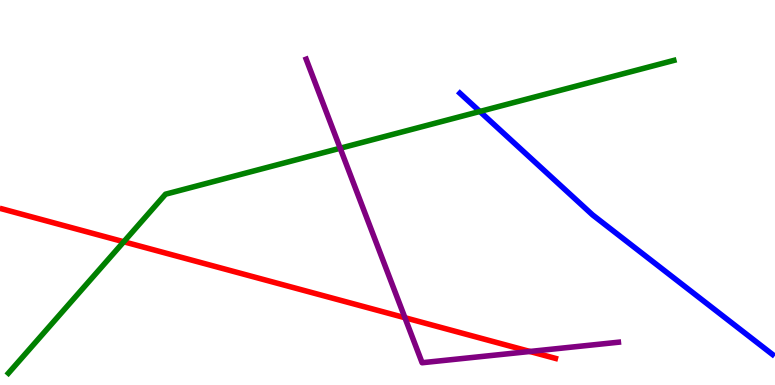[{'lines': ['blue', 'red'], 'intersections': []}, {'lines': ['green', 'red'], 'intersections': [{'x': 1.6, 'y': 3.72}]}, {'lines': ['purple', 'red'], 'intersections': [{'x': 5.22, 'y': 1.75}, {'x': 6.84, 'y': 0.871}]}, {'lines': ['blue', 'green'], 'intersections': [{'x': 6.19, 'y': 7.1}]}, {'lines': ['blue', 'purple'], 'intersections': []}, {'lines': ['green', 'purple'], 'intersections': [{'x': 4.39, 'y': 6.15}]}]